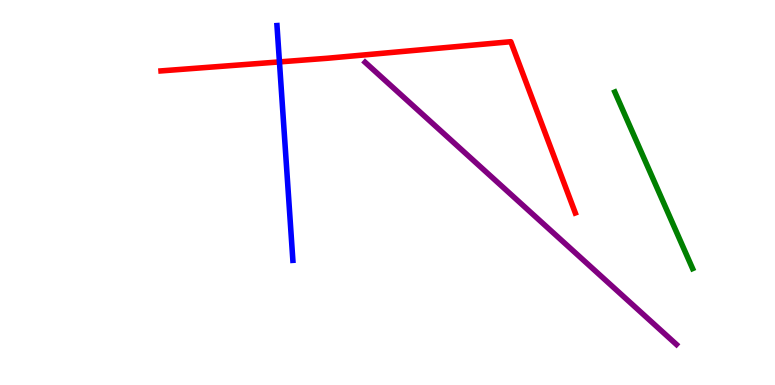[{'lines': ['blue', 'red'], 'intersections': [{'x': 3.61, 'y': 8.39}]}, {'lines': ['green', 'red'], 'intersections': []}, {'lines': ['purple', 'red'], 'intersections': []}, {'lines': ['blue', 'green'], 'intersections': []}, {'lines': ['blue', 'purple'], 'intersections': []}, {'lines': ['green', 'purple'], 'intersections': []}]